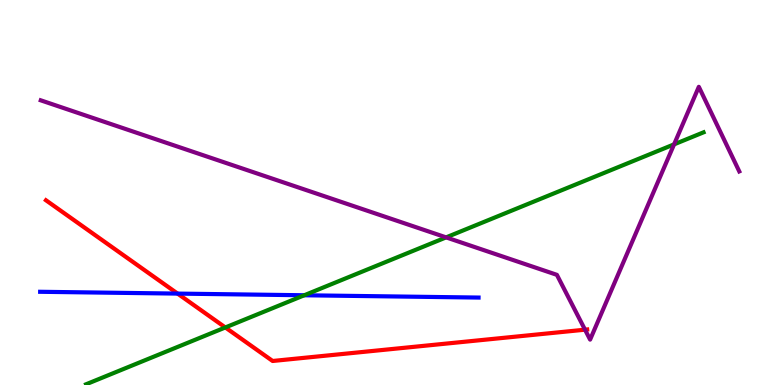[{'lines': ['blue', 'red'], 'intersections': [{'x': 2.29, 'y': 2.37}]}, {'lines': ['green', 'red'], 'intersections': [{'x': 2.91, 'y': 1.49}]}, {'lines': ['purple', 'red'], 'intersections': [{'x': 7.55, 'y': 1.44}]}, {'lines': ['blue', 'green'], 'intersections': [{'x': 3.93, 'y': 2.33}]}, {'lines': ['blue', 'purple'], 'intersections': []}, {'lines': ['green', 'purple'], 'intersections': [{'x': 5.76, 'y': 3.83}, {'x': 8.7, 'y': 6.25}]}]